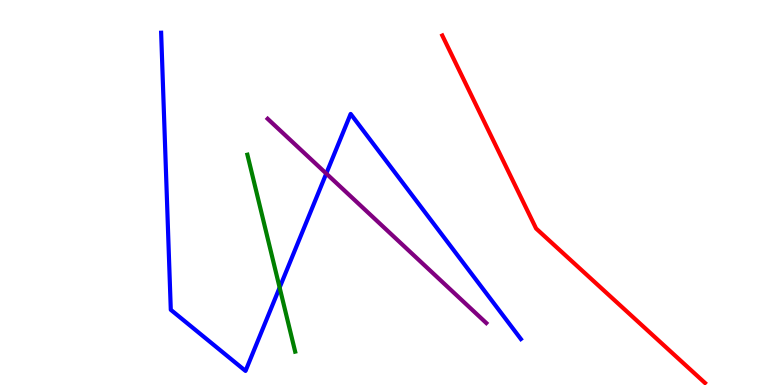[{'lines': ['blue', 'red'], 'intersections': []}, {'lines': ['green', 'red'], 'intersections': []}, {'lines': ['purple', 'red'], 'intersections': []}, {'lines': ['blue', 'green'], 'intersections': [{'x': 3.61, 'y': 2.53}]}, {'lines': ['blue', 'purple'], 'intersections': [{'x': 4.21, 'y': 5.49}]}, {'lines': ['green', 'purple'], 'intersections': []}]